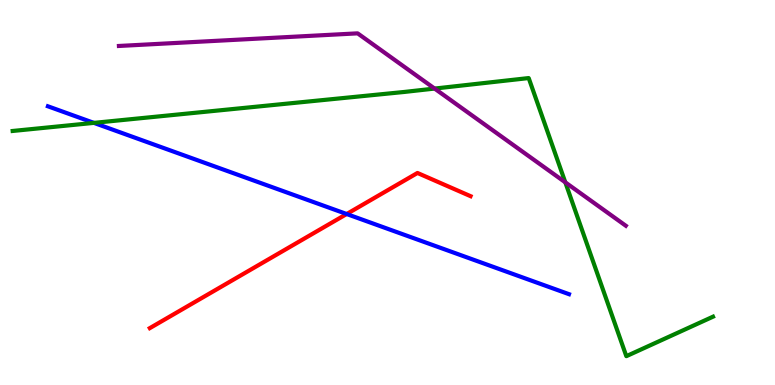[{'lines': ['blue', 'red'], 'intersections': [{'x': 4.47, 'y': 4.44}]}, {'lines': ['green', 'red'], 'intersections': []}, {'lines': ['purple', 'red'], 'intersections': []}, {'lines': ['blue', 'green'], 'intersections': [{'x': 1.21, 'y': 6.81}]}, {'lines': ['blue', 'purple'], 'intersections': []}, {'lines': ['green', 'purple'], 'intersections': [{'x': 5.61, 'y': 7.7}, {'x': 7.29, 'y': 5.26}]}]